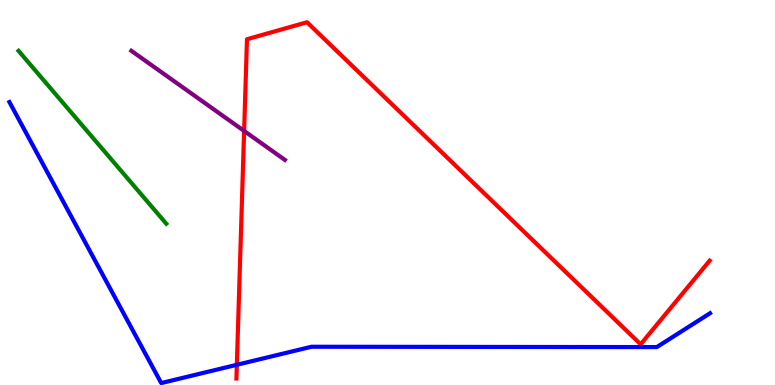[{'lines': ['blue', 'red'], 'intersections': [{'x': 3.06, 'y': 0.525}]}, {'lines': ['green', 'red'], 'intersections': []}, {'lines': ['purple', 'red'], 'intersections': [{'x': 3.15, 'y': 6.6}]}, {'lines': ['blue', 'green'], 'intersections': []}, {'lines': ['blue', 'purple'], 'intersections': []}, {'lines': ['green', 'purple'], 'intersections': []}]